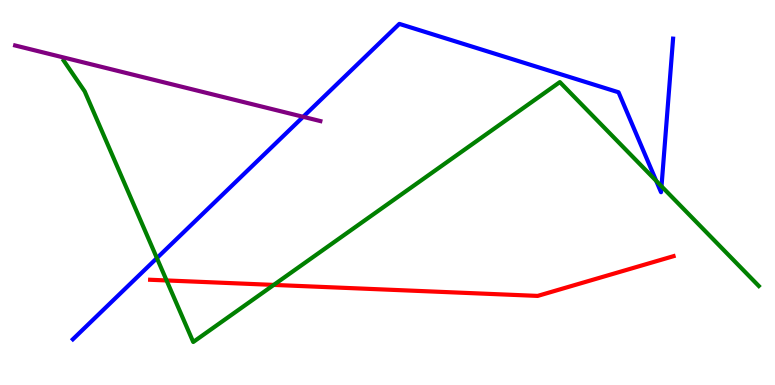[{'lines': ['blue', 'red'], 'intersections': []}, {'lines': ['green', 'red'], 'intersections': [{'x': 2.15, 'y': 2.72}, {'x': 3.53, 'y': 2.6}]}, {'lines': ['purple', 'red'], 'intersections': []}, {'lines': ['blue', 'green'], 'intersections': [{'x': 2.02, 'y': 3.3}, {'x': 8.47, 'y': 5.3}, {'x': 8.54, 'y': 5.16}]}, {'lines': ['blue', 'purple'], 'intersections': [{'x': 3.91, 'y': 6.97}]}, {'lines': ['green', 'purple'], 'intersections': []}]